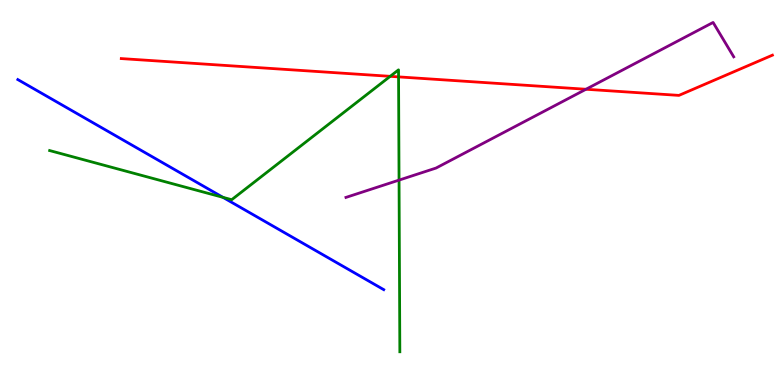[{'lines': ['blue', 'red'], 'intersections': []}, {'lines': ['green', 'red'], 'intersections': [{'x': 5.03, 'y': 8.02}, {'x': 5.14, 'y': 8.0}]}, {'lines': ['purple', 'red'], 'intersections': [{'x': 7.56, 'y': 7.68}]}, {'lines': ['blue', 'green'], 'intersections': [{'x': 2.88, 'y': 4.87}]}, {'lines': ['blue', 'purple'], 'intersections': []}, {'lines': ['green', 'purple'], 'intersections': [{'x': 5.15, 'y': 5.32}]}]